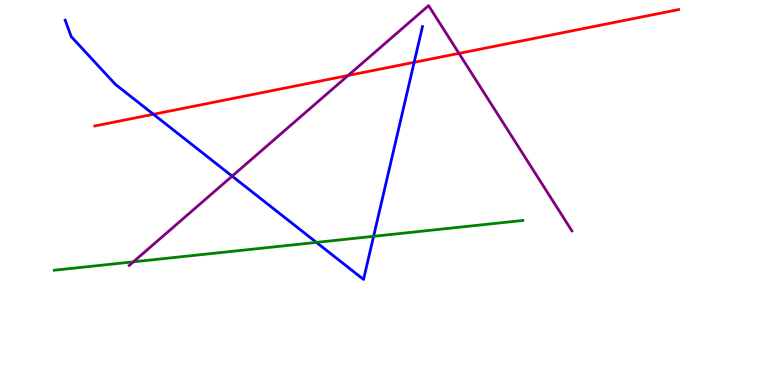[{'lines': ['blue', 'red'], 'intersections': [{'x': 1.98, 'y': 7.03}, {'x': 5.34, 'y': 8.38}]}, {'lines': ['green', 'red'], 'intersections': []}, {'lines': ['purple', 'red'], 'intersections': [{'x': 4.49, 'y': 8.04}, {'x': 5.92, 'y': 8.61}]}, {'lines': ['blue', 'green'], 'intersections': [{'x': 4.08, 'y': 3.7}, {'x': 4.82, 'y': 3.86}]}, {'lines': ['blue', 'purple'], 'intersections': [{'x': 3.0, 'y': 5.42}]}, {'lines': ['green', 'purple'], 'intersections': [{'x': 1.72, 'y': 3.2}]}]